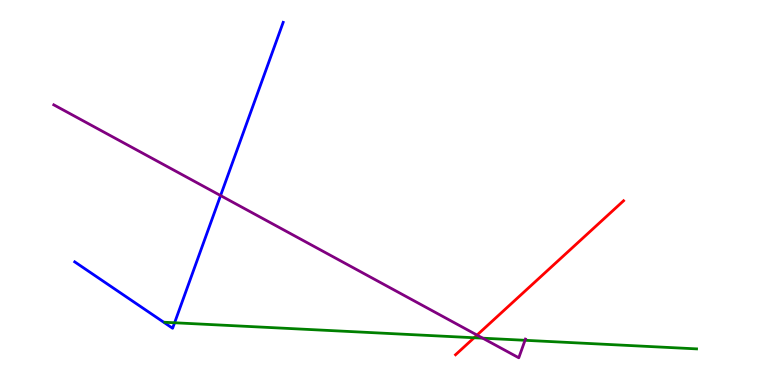[{'lines': ['blue', 'red'], 'intersections': []}, {'lines': ['green', 'red'], 'intersections': [{'x': 6.12, 'y': 1.23}]}, {'lines': ['purple', 'red'], 'intersections': [{'x': 6.16, 'y': 1.3}]}, {'lines': ['blue', 'green'], 'intersections': [{'x': 2.25, 'y': 1.62}]}, {'lines': ['blue', 'purple'], 'intersections': [{'x': 2.85, 'y': 4.92}]}, {'lines': ['green', 'purple'], 'intersections': [{'x': 6.23, 'y': 1.22}, {'x': 6.77, 'y': 1.16}]}]